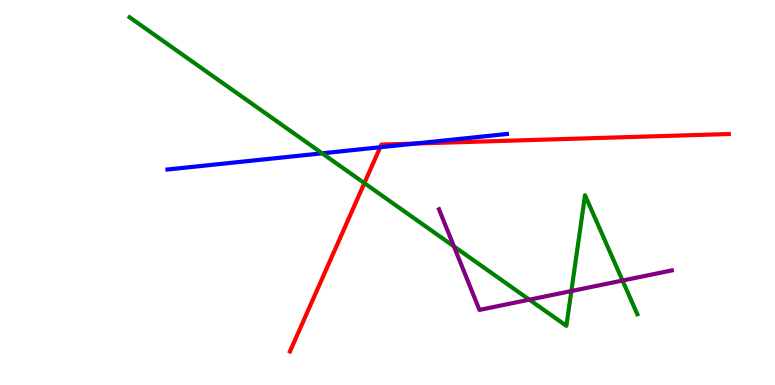[{'lines': ['blue', 'red'], 'intersections': [{'x': 4.91, 'y': 6.18}, {'x': 5.36, 'y': 6.27}]}, {'lines': ['green', 'red'], 'intersections': [{'x': 4.7, 'y': 5.24}]}, {'lines': ['purple', 'red'], 'intersections': []}, {'lines': ['blue', 'green'], 'intersections': [{'x': 4.16, 'y': 6.02}]}, {'lines': ['blue', 'purple'], 'intersections': []}, {'lines': ['green', 'purple'], 'intersections': [{'x': 5.86, 'y': 3.6}, {'x': 6.83, 'y': 2.22}, {'x': 7.37, 'y': 2.44}, {'x': 8.03, 'y': 2.71}]}]